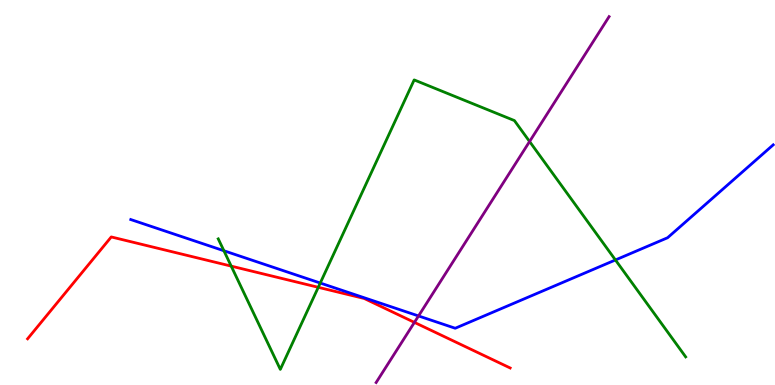[{'lines': ['blue', 'red'], 'intersections': []}, {'lines': ['green', 'red'], 'intersections': [{'x': 2.98, 'y': 3.09}, {'x': 4.11, 'y': 2.54}]}, {'lines': ['purple', 'red'], 'intersections': [{'x': 5.35, 'y': 1.63}]}, {'lines': ['blue', 'green'], 'intersections': [{'x': 2.89, 'y': 3.49}, {'x': 4.13, 'y': 2.65}, {'x': 7.94, 'y': 3.25}]}, {'lines': ['blue', 'purple'], 'intersections': [{'x': 5.4, 'y': 1.79}]}, {'lines': ['green', 'purple'], 'intersections': [{'x': 6.83, 'y': 6.32}]}]